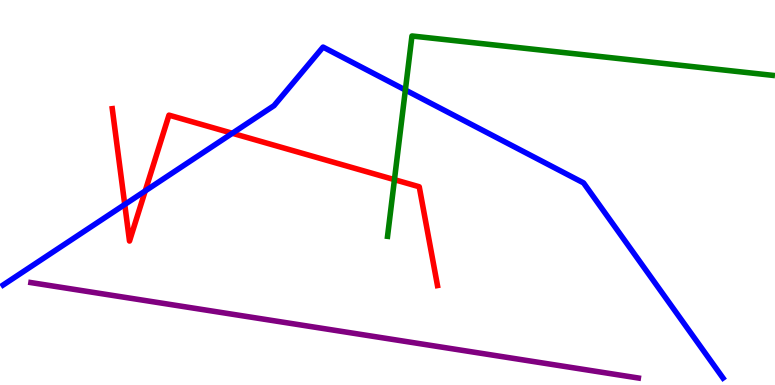[{'lines': ['blue', 'red'], 'intersections': [{'x': 1.61, 'y': 4.69}, {'x': 1.87, 'y': 5.04}, {'x': 3.0, 'y': 6.54}]}, {'lines': ['green', 'red'], 'intersections': [{'x': 5.09, 'y': 5.33}]}, {'lines': ['purple', 'red'], 'intersections': []}, {'lines': ['blue', 'green'], 'intersections': [{'x': 5.23, 'y': 7.66}]}, {'lines': ['blue', 'purple'], 'intersections': []}, {'lines': ['green', 'purple'], 'intersections': []}]